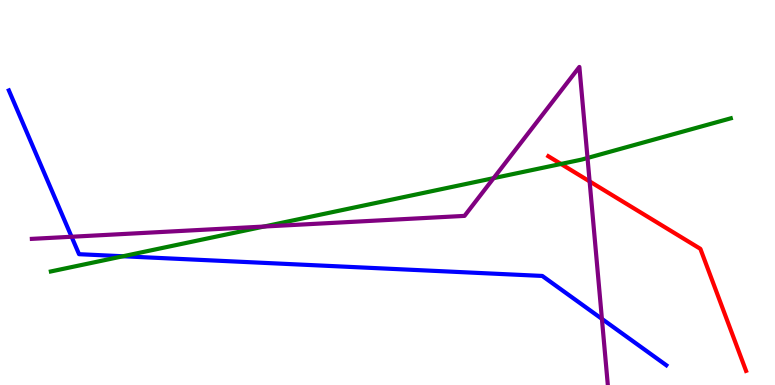[{'lines': ['blue', 'red'], 'intersections': []}, {'lines': ['green', 'red'], 'intersections': [{'x': 7.24, 'y': 5.74}]}, {'lines': ['purple', 'red'], 'intersections': [{'x': 7.61, 'y': 5.29}]}, {'lines': ['blue', 'green'], 'intersections': [{'x': 1.59, 'y': 3.34}]}, {'lines': ['blue', 'purple'], 'intersections': [{'x': 0.924, 'y': 3.85}, {'x': 7.77, 'y': 1.72}]}, {'lines': ['green', 'purple'], 'intersections': [{'x': 3.41, 'y': 4.12}, {'x': 6.37, 'y': 5.37}, {'x': 7.58, 'y': 5.9}]}]